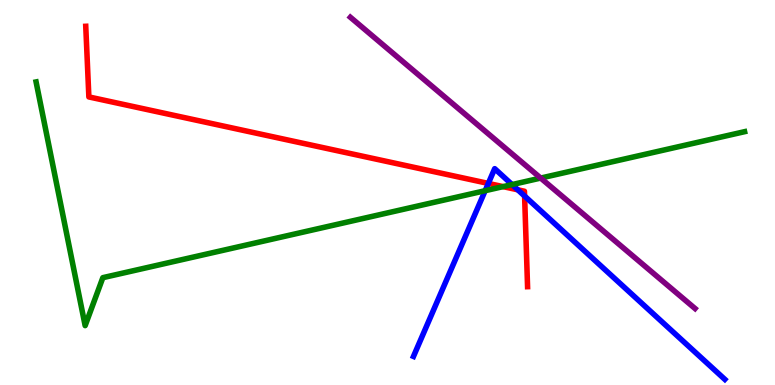[{'lines': ['blue', 'red'], 'intersections': [{'x': 6.3, 'y': 5.24}, {'x': 6.68, 'y': 5.07}, {'x': 6.77, 'y': 4.91}]}, {'lines': ['green', 'red'], 'intersections': [{'x': 6.49, 'y': 5.15}]}, {'lines': ['purple', 'red'], 'intersections': []}, {'lines': ['blue', 'green'], 'intersections': [{'x': 6.26, 'y': 5.05}, {'x': 6.61, 'y': 5.21}]}, {'lines': ['blue', 'purple'], 'intersections': []}, {'lines': ['green', 'purple'], 'intersections': [{'x': 6.98, 'y': 5.37}]}]